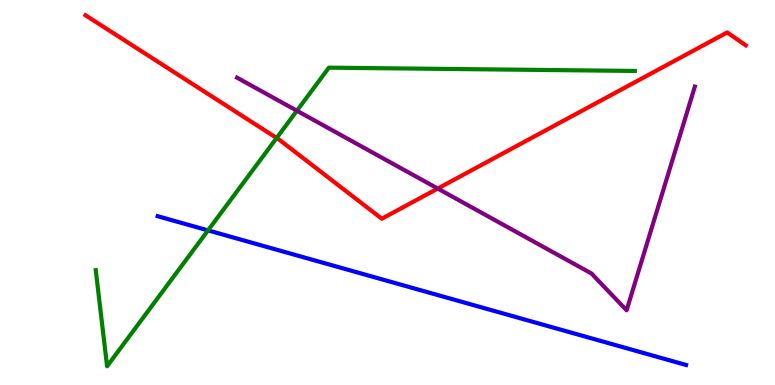[{'lines': ['blue', 'red'], 'intersections': []}, {'lines': ['green', 'red'], 'intersections': [{'x': 3.57, 'y': 6.42}]}, {'lines': ['purple', 'red'], 'intersections': [{'x': 5.65, 'y': 5.1}]}, {'lines': ['blue', 'green'], 'intersections': [{'x': 2.68, 'y': 4.02}]}, {'lines': ['blue', 'purple'], 'intersections': []}, {'lines': ['green', 'purple'], 'intersections': [{'x': 3.83, 'y': 7.12}]}]